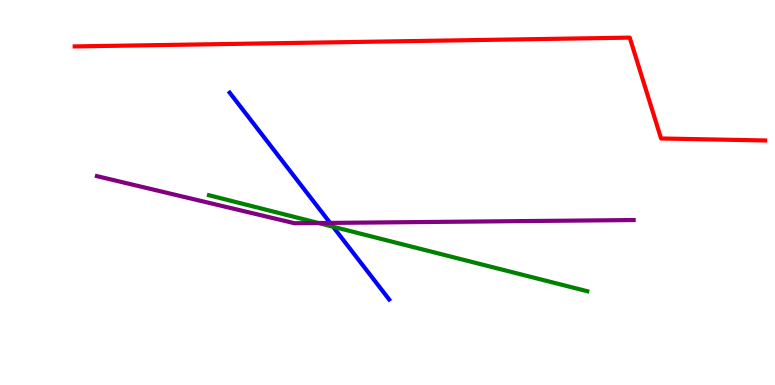[{'lines': ['blue', 'red'], 'intersections': []}, {'lines': ['green', 'red'], 'intersections': []}, {'lines': ['purple', 'red'], 'intersections': []}, {'lines': ['blue', 'green'], 'intersections': [{'x': 4.3, 'y': 4.11}]}, {'lines': ['blue', 'purple'], 'intersections': [{'x': 4.26, 'y': 4.21}]}, {'lines': ['green', 'purple'], 'intersections': [{'x': 4.11, 'y': 4.21}]}]